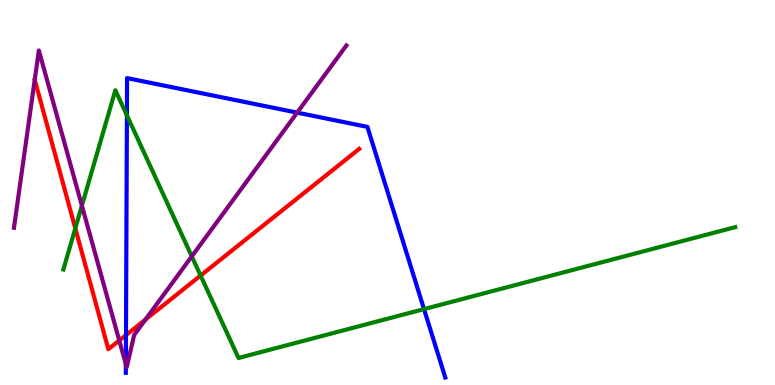[{'lines': ['blue', 'red'], 'intersections': [{'x': 1.63, 'y': 1.3}]}, {'lines': ['green', 'red'], 'intersections': [{'x': 0.972, 'y': 4.07}, {'x': 2.59, 'y': 2.84}]}, {'lines': ['purple', 'red'], 'intersections': [{'x': 0.448, 'y': 7.93}, {'x': 1.54, 'y': 1.16}, {'x': 1.88, 'y': 1.7}]}, {'lines': ['blue', 'green'], 'intersections': [{'x': 1.64, 'y': 7.0}, {'x': 5.47, 'y': 1.97}]}, {'lines': ['blue', 'purple'], 'intersections': [{'x': 1.62, 'y': 0.539}, {'x': 3.83, 'y': 7.07}]}, {'lines': ['green', 'purple'], 'intersections': [{'x': 1.06, 'y': 4.66}, {'x': 2.47, 'y': 3.34}]}]